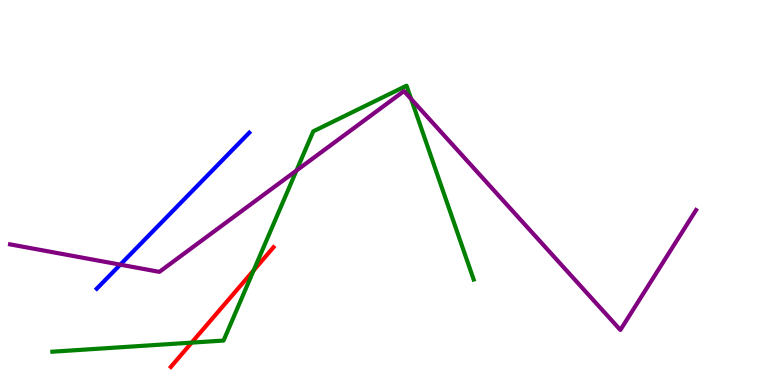[{'lines': ['blue', 'red'], 'intersections': []}, {'lines': ['green', 'red'], 'intersections': [{'x': 2.47, 'y': 1.1}, {'x': 3.27, 'y': 2.98}]}, {'lines': ['purple', 'red'], 'intersections': []}, {'lines': ['blue', 'green'], 'intersections': []}, {'lines': ['blue', 'purple'], 'intersections': [{'x': 1.55, 'y': 3.13}]}, {'lines': ['green', 'purple'], 'intersections': [{'x': 3.83, 'y': 5.57}, {'x': 5.31, 'y': 7.43}]}]